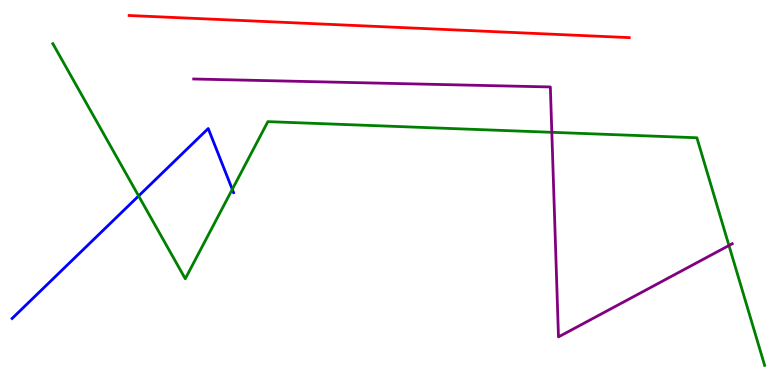[{'lines': ['blue', 'red'], 'intersections': []}, {'lines': ['green', 'red'], 'intersections': []}, {'lines': ['purple', 'red'], 'intersections': []}, {'lines': ['blue', 'green'], 'intersections': [{'x': 1.79, 'y': 4.91}, {'x': 3.0, 'y': 5.08}]}, {'lines': ['blue', 'purple'], 'intersections': []}, {'lines': ['green', 'purple'], 'intersections': [{'x': 7.12, 'y': 6.56}, {'x': 9.41, 'y': 3.62}]}]